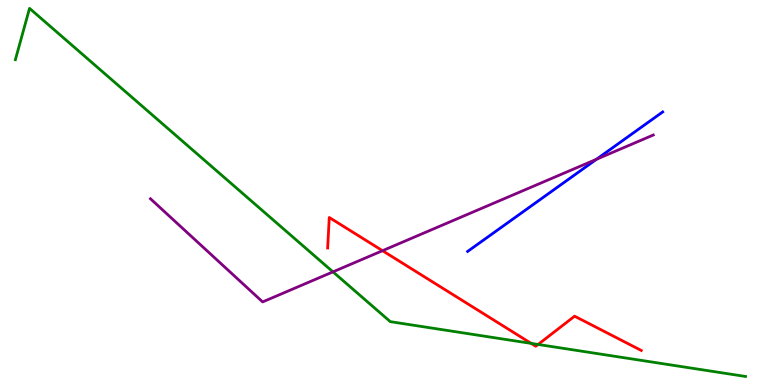[{'lines': ['blue', 'red'], 'intersections': []}, {'lines': ['green', 'red'], 'intersections': [{'x': 6.85, 'y': 1.08}, {'x': 6.94, 'y': 1.05}]}, {'lines': ['purple', 'red'], 'intersections': [{'x': 4.94, 'y': 3.49}]}, {'lines': ['blue', 'green'], 'intersections': []}, {'lines': ['blue', 'purple'], 'intersections': [{'x': 7.7, 'y': 5.86}]}, {'lines': ['green', 'purple'], 'intersections': [{'x': 4.3, 'y': 2.94}]}]